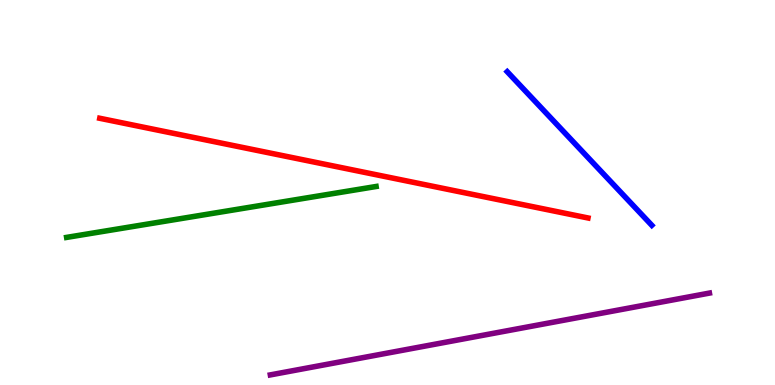[{'lines': ['blue', 'red'], 'intersections': []}, {'lines': ['green', 'red'], 'intersections': []}, {'lines': ['purple', 'red'], 'intersections': []}, {'lines': ['blue', 'green'], 'intersections': []}, {'lines': ['blue', 'purple'], 'intersections': []}, {'lines': ['green', 'purple'], 'intersections': []}]